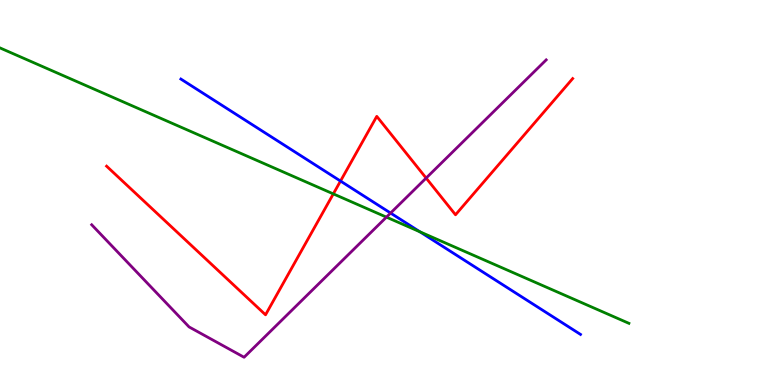[{'lines': ['blue', 'red'], 'intersections': [{'x': 4.39, 'y': 5.3}]}, {'lines': ['green', 'red'], 'intersections': [{'x': 4.3, 'y': 4.96}]}, {'lines': ['purple', 'red'], 'intersections': [{'x': 5.5, 'y': 5.37}]}, {'lines': ['blue', 'green'], 'intersections': [{'x': 5.42, 'y': 3.98}]}, {'lines': ['blue', 'purple'], 'intersections': [{'x': 5.04, 'y': 4.47}]}, {'lines': ['green', 'purple'], 'intersections': [{'x': 4.99, 'y': 4.36}]}]